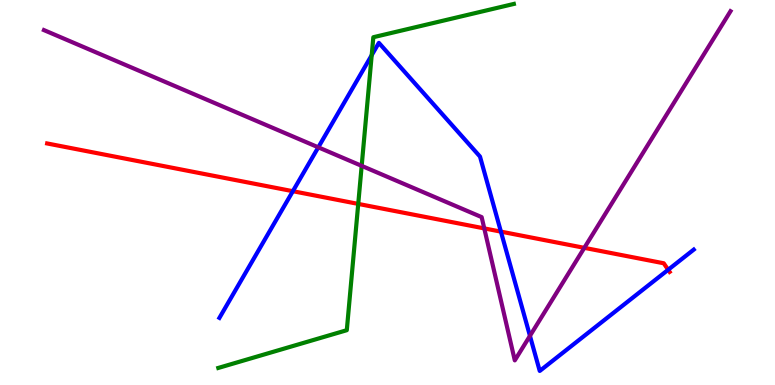[{'lines': ['blue', 'red'], 'intersections': [{'x': 3.78, 'y': 5.03}, {'x': 6.46, 'y': 3.98}, {'x': 8.62, 'y': 2.99}]}, {'lines': ['green', 'red'], 'intersections': [{'x': 4.62, 'y': 4.7}]}, {'lines': ['purple', 'red'], 'intersections': [{'x': 6.25, 'y': 4.07}, {'x': 7.54, 'y': 3.56}]}, {'lines': ['blue', 'green'], 'intersections': [{'x': 4.8, 'y': 8.57}]}, {'lines': ['blue', 'purple'], 'intersections': [{'x': 4.11, 'y': 6.17}, {'x': 6.84, 'y': 1.28}]}, {'lines': ['green', 'purple'], 'intersections': [{'x': 4.67, 'y': 5.69}]}]